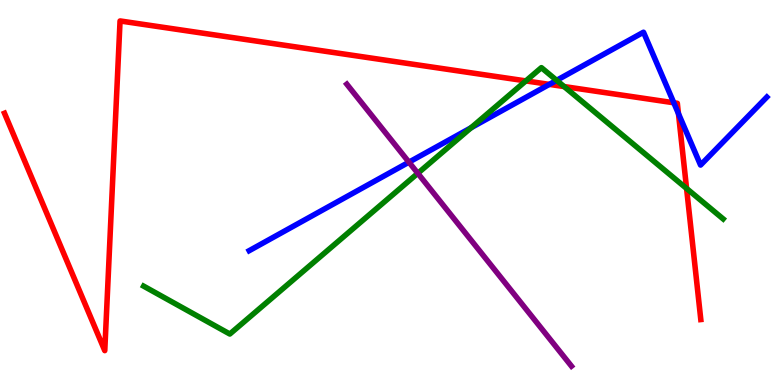[{'lines': ['blue', 'red'], 'intersections': [{'x': 7.09, 'y': 7.81}, {'x': 8.69, 'y': 7.33}, {'x': 8.75, 'y': 7.05}]}, {'lines': ['green', 'red'], 'intersections': [{'x': 6.79, 'y': 7.9}, {'x': 7.28, 'y': 7.75}, {'x': 8.86, 'y': 5.1}]}, {'lines': ['purple', 'red'], 'intersections': []}, {'lines': ['blue', 'green'], 'intersections': [{'x': 6.08, 'y': 6.68}, {'x': 7.18, 'y': 7.91}]}, {'lines': ['blue', 'purple'], 'intersections': [{'x': 5.28, 'y': 5.79}]}, {'lines': ['green', 'purple'], 'intersections': [{'x': 5.39, 'y': 5.5}]}]